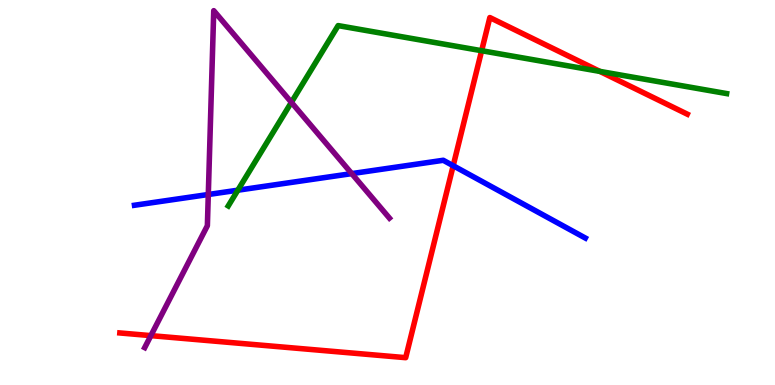[{'lines': ['blue', 'red'], 'intersections': [{'x': 5.85, 'y': 5.7}]}, {'lines': ['green', 'red'], 'intersections': [{'x': 6.21, 'y': 8.68}, {'x': 7.74, 'y': 8.15}]}, {'lines': ['purple', 'red'], 'intersections': [{'x': 1.95, 'y': 1.28}]}, {'lines': ['blue', 'green'], 'intersections': [{'x': 3.07, 'y': 5.06}]}, {'lines': ['blue', 'purple'], 'intersections': [{'x': 2.69, 'y': 4.95}, {'x': 4.54, 'y': 5.49}]}, {'lines': ['green', 'purple'], 'intersections': [{'x': 3.76, 'y': 7.34}]}]